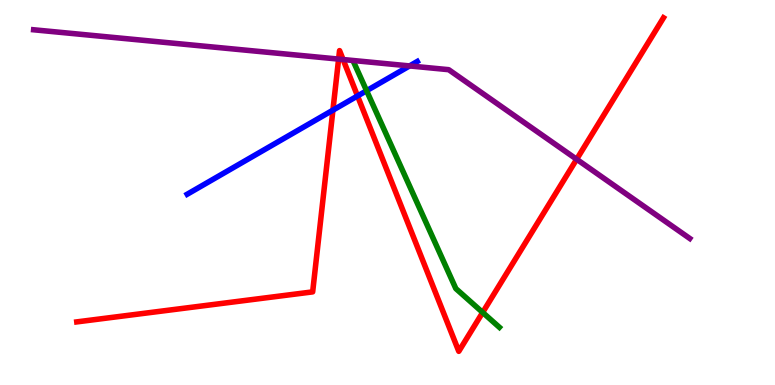[{'lines': ['blue', 'red'], 'intersections': [{'x': 4.3, 'y': 7.14}, {'x': 4.61, 'y': 7.51}]}, {'lines': ['green', 'red'], 'intersections': [{'x': 6.23, 'y': 1.88}]}, {'lines': ['purple', 'red'], 'intersections': [{'x': 4.37, 'y': 8.46}, {'x': 4.43, 'y': 8.45}, {'x': 7.44, 'y': 5.86}]}, {'lines': ['blue', 'green'], 'intersections': [{'x': 4.73, 'y': 7.64}]}, {'lines': ['blue', 'purple'], 'intersections': [{'x': 5.28, 'y': 8.29}]}, {'lines': ['green', 'purple'], 'intersections': []}]